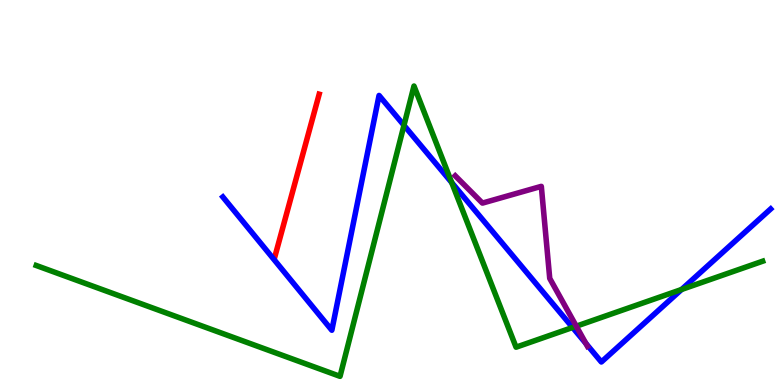[{'lines': ['blue', 'red'], 'intersections': []}, {'lines': ['green', 'red'], 'intersections': []}, {'lines': ['purple', 'red'], 'intersections': []}, {'lines': ['blue', 'green'], 'intersections': [{'x': 5.21, 'y': 6.74}, {'x': 5.83, 'y': 5.26}, {'x': 7.39, 'y': 1.49}, {'x': 8.79, 'y': 2.48}]}, {'lines': ['blue', 'purple'], 'intersections': [{'x': 7.56, 'y': 1.08}]}, {'lines': ['green', 'purple'], 'intersections': [{'x': 7.44, 'y': 1.53}]}]